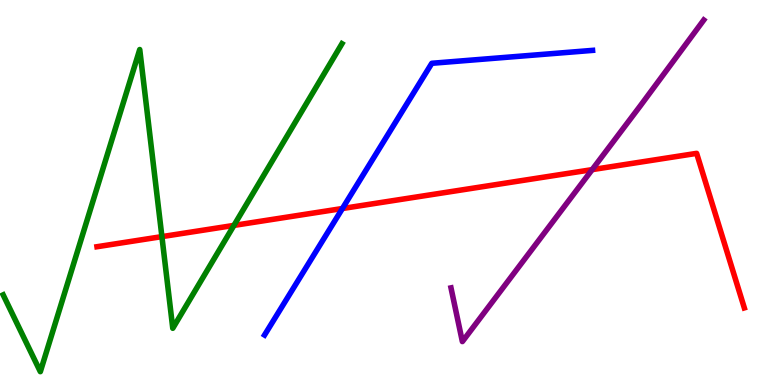[{'lines': ['blue', 'red'], 'intersections': [{'x': 4.42, 'y': 4.58}]}, {'lines': ['green', 'red'], 'intersections': [{'x': 2.09, 'y': 3.85}, {'x': 3.02, 'y': 4.15}]}, {'lines': ['purple', 'red'], 'intersections': [{'x': 7.64, 'y': 5.59}]}, {'lines': ['blue', 'green'], 'intersections': []}, {'lines': ['blue', 'purple'], 'intersections': []}, {'lines': ['green', 'purple'], 'intersections': []}]